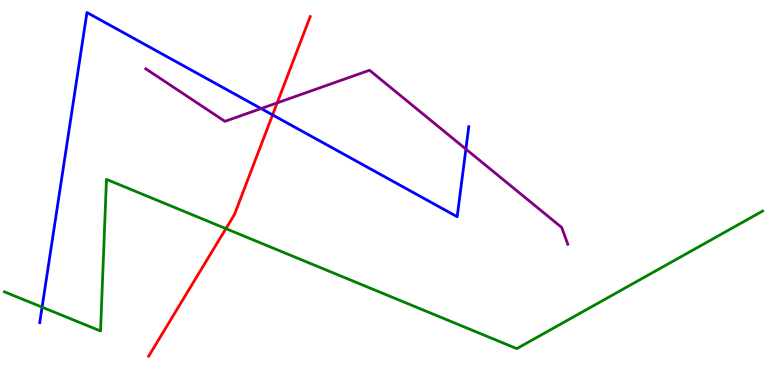[{'lines': ['blue', 'red'], 'intersections': [{'x': 3.52, 'y': 7.02}]}, {'lines': ['green', 'red'], 'intersections': [{'x': 2.92, 'y': 4.06}]}, {'lines': ['purple', 'red'], 'intersections': [{'x': 3.58, 'y': 7.33}]}, {'lines': ['blue', 'green'], 'intersections': [{'x': 0.543, 'y': 2.02}]}, {'lines': ['blue', 'purple'], 'intersections': [{'x': 3.37, 'y': 7.18}, {'x': 6.01, 'y': 6.13}]}, {'lines': ['green', 'purple'], 'intersections': []}]